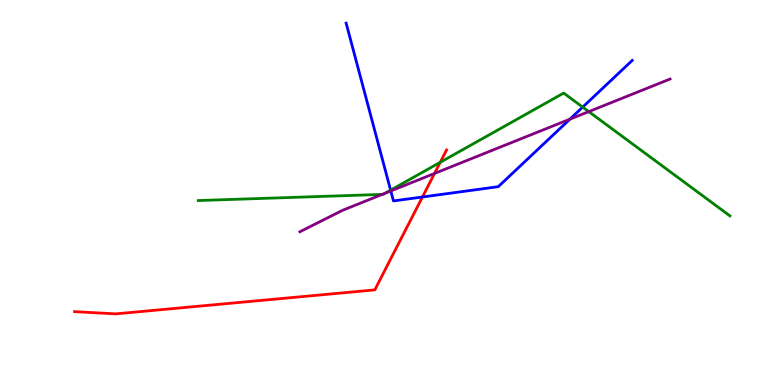[{'lines': ['blue', 'red'], 'intersections': [{'x': 5.45, 'y': 4.88}]}, {'lines': ['green', 'red'], 'intersections': [{'x': 5.68, 'y': 5.78}]}, {'lines': ['purple', 'red'], 'intersections': [{'x': 5.61, 'y': 5.5}]}, {'lines': ['blue', 'green'], 'intersections': [{'x': 5.04, 'y': 5.06}, {'x': 7.52, 'y': 7.22}]}, {'lines': ['blue', 'purple'], 'intersections': [{'x': 5.04, 'y': 5.04}, {'x': 7.35, 'y': 6.9}]}, {'lines': ['green', 'purple'], 'intersections': [{'x': 4.93, 'y': 4.95}, {'x': 4.97, 'y': 4.98}, {'x': 7.6, 'y': 7.1}]}]